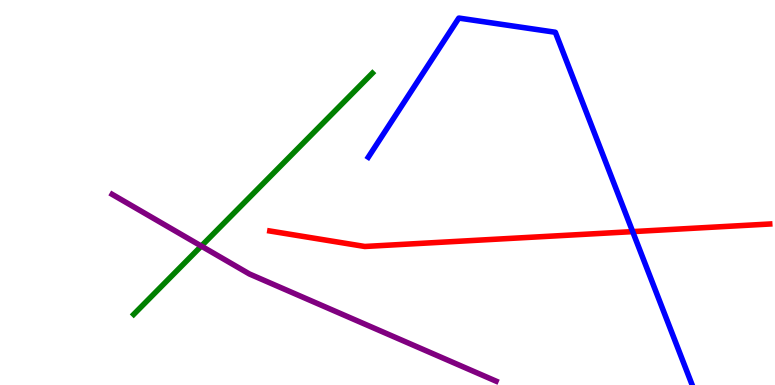[{'lines': ['blue', 'red'], 'intersections': [{'x': 8.16, 'y': 3.98}]}, {'lines': ['green', 'red'], 'intersections': []}, {'lines': ['purple', 'red'], 'intersections': []}, {'lines': ['blue', 'green'], 'intersections': []}, {'lines': ['blue', 'purple'], 'intersections': []}, {'lines': ['green', 'purple'], 'intersections': [{'x': 2.6, 'y': 3.61}]}]